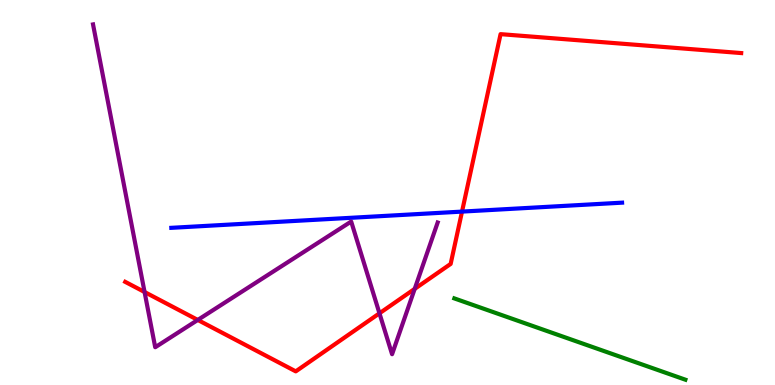[{'lines': ['blue', 'red'], 'intersections': [{'x': 5.96, 'y': 4.5}]}, {'lines': ['green', 'red'], 'intersections': []}, {'lines': ['purple', 'red'], 'intersections': [{'x': 1.87, 'y': 2.42}, {'x': 2.55, 'y': 1.69}, {'x': 4.9, 'y': 1.86}, {'x': 5.35, 'y': 2.5}]}, {'lines': ['blue', 'green'], 'intersections': []}, {'lines': ['blue', 'purple'], 'intersections': []}, {'lines': ['green', 'purple'], 'intersections': []}]